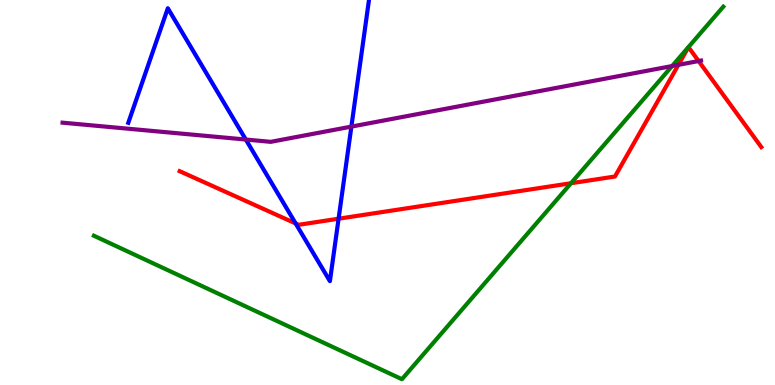[{'lines': ['blue', 'red'], 'intersections': [{'x': 3.81, 'y': 4.2}, {'x': 4.37, 'y': 4.32}]}, {'lines': ['green', 'red'], 'intersections': [{'x': 7.37, 'y': 5.24}]}, {'lines': ['purple', 'red'], 'intersections': [{'x': 8.75, 'y': 8.32}, {'x': 9.01, 'y': 8.41}]}, {'lines': ['blue', 'green'], 'intersections': []}, {'lines': ['blue', 'purple'], 'intersections': [{'x': 3.17, 'y': 6.38}, {'x': 4.53, 'y': 6.71}]}, {'lines': ['green', 'purple'], 'intersections': [{'x': 8.67, 'y': 8.28}]}]